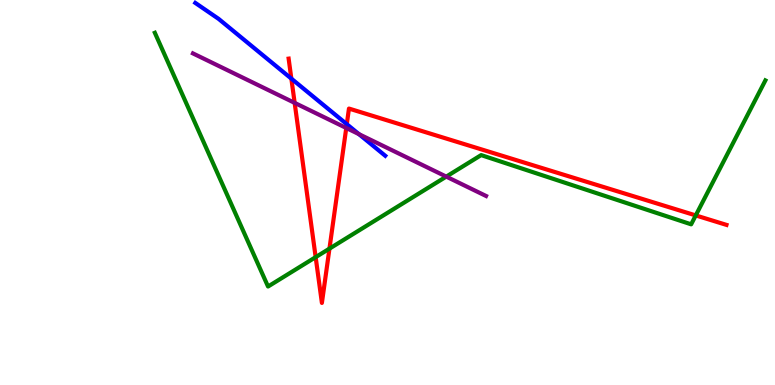[{'lines': ['blue', 'red'], 'intersections': [{'x': 3.76, 'y': 7.96}, {'x': 4.47, 'y': 6.77}]}, {'lines': ['green', 'red'], 'intersections': [{'x': 4.07, 'y': 3.32}, {'x': 4.25, 'y': 3.54}, {'x': 8.98, 'y': 4.4}]}, {'lines': ['purple', 'red'], 'intersections': [{'x': 3.8, 'y': 7.33}, {'x': 4.47, 'y': 6.68}]}, {'lines': ['blue', 'green'], 'intersections': []}, {'lines': ['blue', 'purple'], 'intersections': [{'x': 4.63, 'y': 6.52}]}, {'lines': ['green', 'purple'], 'intersections': [{'x': 5.76, 'y': 5.41}]}]